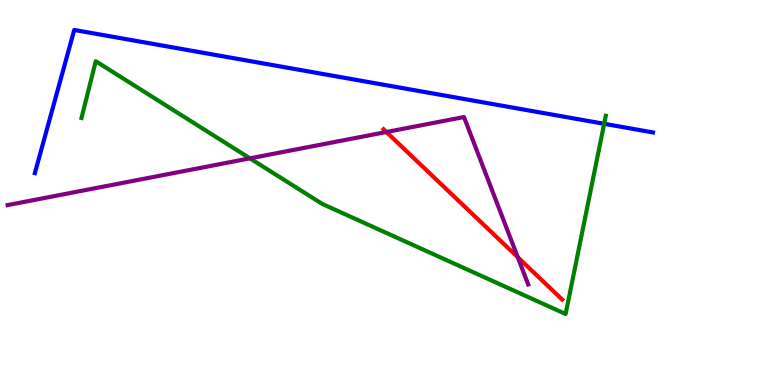[{'lines': ['blue', 'red'], 'intersections': []}, {'lines': ['green', 'red'], 'intersections': []}, {'lines': ['purple', 'red'], 'intersections': [{'x': 4.99, 'y': 6.57}, {'x': 6.68, 'y': 3.32}]}, {'lines': ['blue', 'green'], 'intersections': [{'x': 7.8, 'y': 6.78}]}, {'lines': ['blue', 'purple'], 'intersections': []}, {'lines': ['green', 'purple'], 'intersections': [{'x': 3.22, 'y': 5.89}]}]